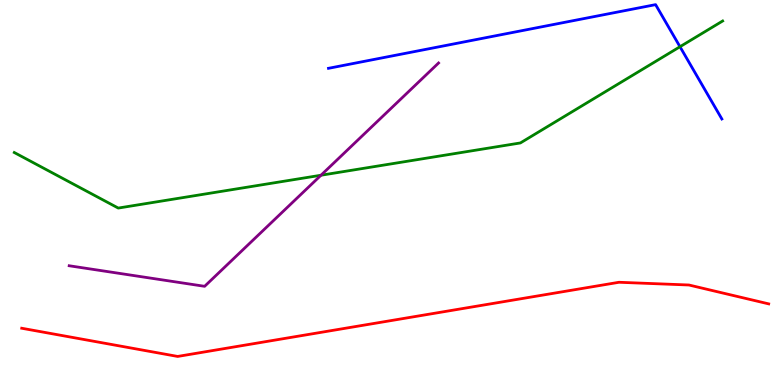[{'lines': ['blue', 'red'], 'intersections': []}, {'lines': ['green', 'red'], 'intersections': []}, {'lines': ['purple', 'red'], 'intersections': []}, {'lines': ['blue', 'green'], 'intersections': [{'x': 8.77, 'y': 8.79}]}, {'lines': ['blue', 'purple'], 'intersections': []}, {'lines': ['green', 'purple'], 'intersections': [{'x': 4.14, 'y': 5.45}]}]